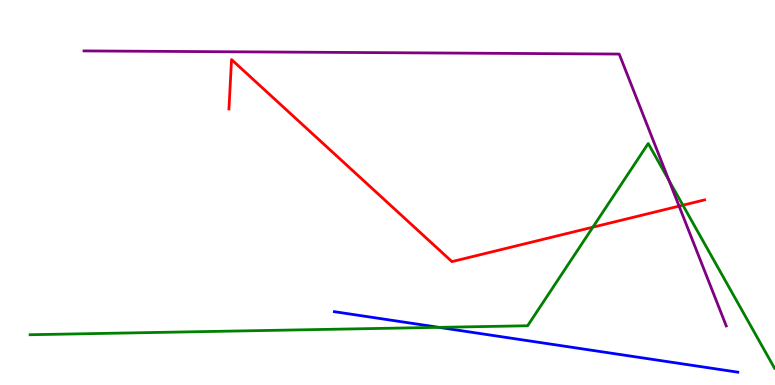[{'lines': ['blue', 'red'], 'intersections': []}, {'lines': ['green', 'red'], 'intersections': [{'x': 7.65, 'y': 4.1}, {'x': 8.81, 'y': 4.67}]}, {'lines': ['purple', 'red'], 'intersections': [{'x': 8.76, 'y': 4.65}]}, {'lines': ['blue', 'green'], 'intersections': [{'x': 5.66, 'y': 1.5}]}, {'lines': ['blue', 'purple'], 'intersections': []}, {'lines': ['green', 'purple'], 'intersections': [{'x': 8.63, 'y': 5.32}]}]